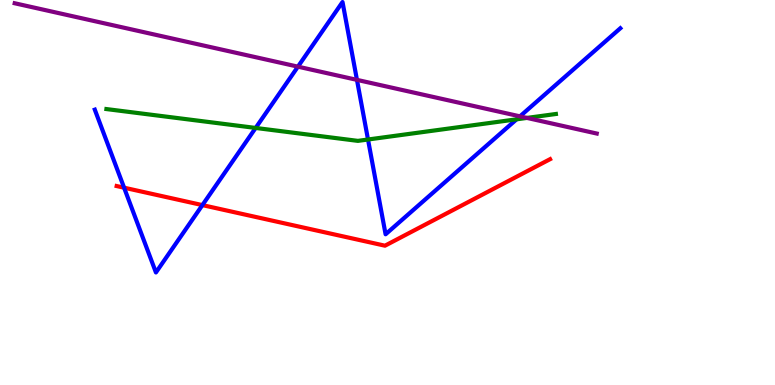[{'lines': ['blue', 'red'], 'intersections': [{'x': 1.6, 'y': 5.12}, {'x': 2.61, 'y': 4.67}]}, {'lines': ['green', 'red'], 'intersections': []}, {'lines': ['purple', 'red'], 'intersections': []}, {'lines': ['blue', 'green'], 'intersections': [{'x': 3.3, 'y': 6.68}, {'x': 4.75, 'y': 6.38}, {'x': 6.67, 'y': 6.9}]}, {'lines': ['blue', 'purple'], 'intersections': [{'x': 3.84, 'y': 8.27}, {'x': 4.61, 'y': 7.93}, {'x': 6.71, 'y': 6.98}]}, {'lines': ['green', 'purple'], 'intersections': [{'x': 6.8, 'y': 6.94}]}]